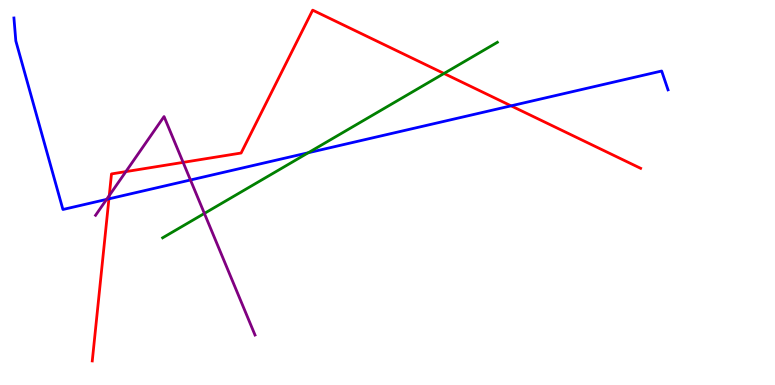[{'lines': ['blue', 'red'], 'intersections': [{'x': 1.41, 'y': 4.84}, {'x': 6.59, 'y': 7.25}]}, {'lines': ['green', 'red'], 'intersections': [{'x': 5.73, 'y': 8.09}]}, {'lines': ['purple', 'red'], 'intersections': [{'x': 1.41, 'y': 4.92}, {'x': 1.62, 'y': 5.54}, {'x': 2.36, 'y': 5.78}]}, {'lines': ['blue', 'green'], 'intersections': [{'x': 3.98, 'y': 6.03}]}, {'lines': ['blue', 'purple'], 'intersections': [{'x': 1.38, 'y': 4.82}, {'x': 2.46, 'y': 5.32}]}, {'lines': ['green', 'purple'], 'intersections': [{'x': 2.64, 'y': 4.46}]}]